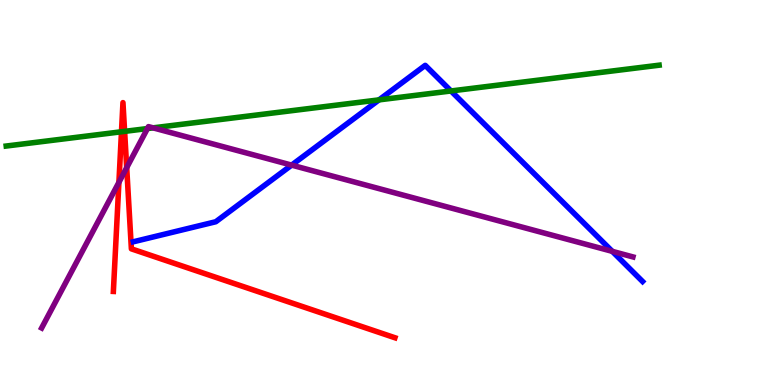[{'lines': ['blue', 'red'], 'intersections': []}, {'lines': ['green', 'red'], 'intersections': [{'x': 1.57, 'y': 6.58}, {'x': 1.61, 'y': 6.59}]}, {'lines': ['purple', 'red'], 'intersections': [{'x': 1.53, 'y': 5.26}, {'x': 1.63, 'y': 5.65}]}, {'lines': ['blue', 'green'], 'intersections': [{'x': 4.89, 'y': 7.41}, {'x': 5.82, 'y': 7.64}]}, {'lines': ['blue', 'purple'], 'intersections': [{'x': 3.76, 'y': 5.71}, {'x': 7.9, 'y': 3.47}]}, {'lines': ['green', 'purple'], 'intersections': [{'x': 1.9, 'y': 6.66}, {'x': 1.98, 'y': 6.68}]}]